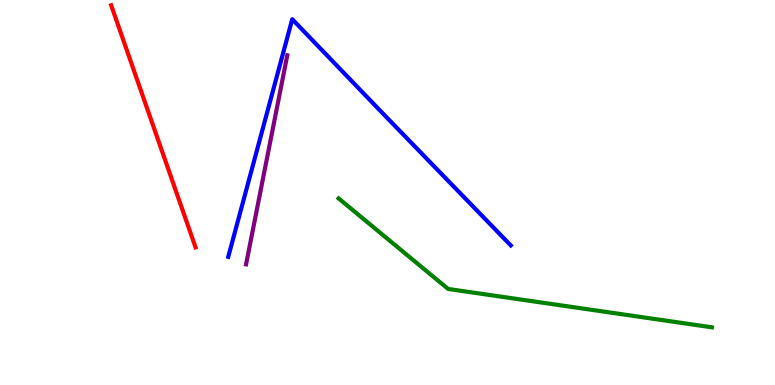[{'lines': ['blue', 'red'], 'intersections': []}, {'lines': ['green', 'red'], 'intersections': []}, {'lines': ['purple', 'red'], 'intersections': []}, {'lines': ['blue', 'green'], 'intersections': []}, {'lines': ['blue', 'purple'], 'intersections': []}, {'lines': ['green', 'purple'], 'intersections': []}]